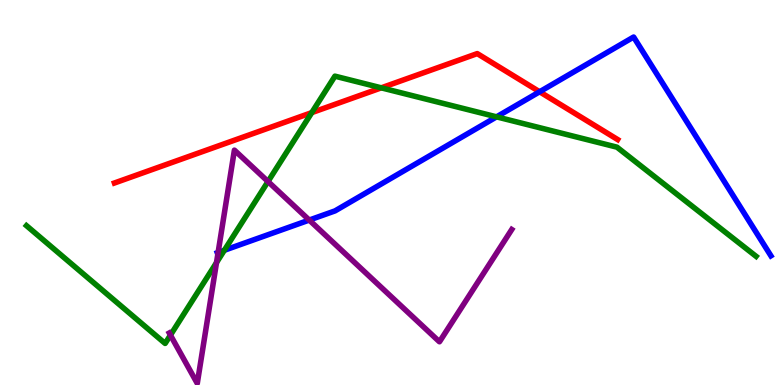[{'lines': ['blue', 'red'], 'intersections': [{'x': 6.96, 'y': 7.62}]}, {'lines': ['green', 'red'], 'intersections': [{'x': 4.02, 'y': 7.07}, {'x': 4.92, 'y': 7.72}]}, {'lines': ['purple', 'red'], 'intersections': []}, {'lines': ['blue', 'green'], 'intersections': [{'x': 2.89, 'y': 3.5}, {'x': 6.41, 'y': 6.96}]}, {'lines': ['blue', 'purple'], 'intersections': [{'x': 2.81, 'y': 3.44}, {'x': 3.99, 'y': 4.28}]}, {'lines': ['green', 'purple'], 'intersections': [{'x': 2.2, 'y': 1.3}, {'x': 2.79, 'y': 3.18}, {'x': 3.46, 'y': 5.29}]}]